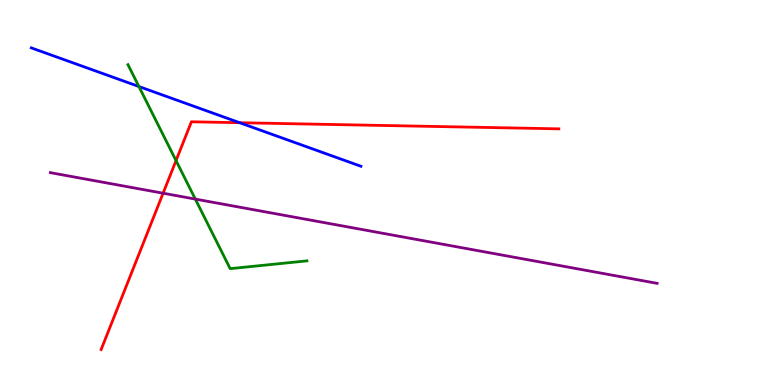[{'lines': ['blue', 'red'], 'intersections': [{'x': 3.09, 'y': 6.81}]}, {'lines': ['green', 'red'], 'intersections': [{'x': 2.27, 'y': 5.83}]}, {'lines': ['purple', 'red'], 'intersections': [{'x': 2.1, 'y': 4.98}]}, {'lines': ['blue', 'green'], 'intersections': [{'x': 1.79, 'y': 7.75}]}, {'lines': ['blue', 'purple'], 'intersections': []}, {'lines': ['green', 'purple'], 'intersections': [{'x': 2.52, 'y': 4.83}]}]